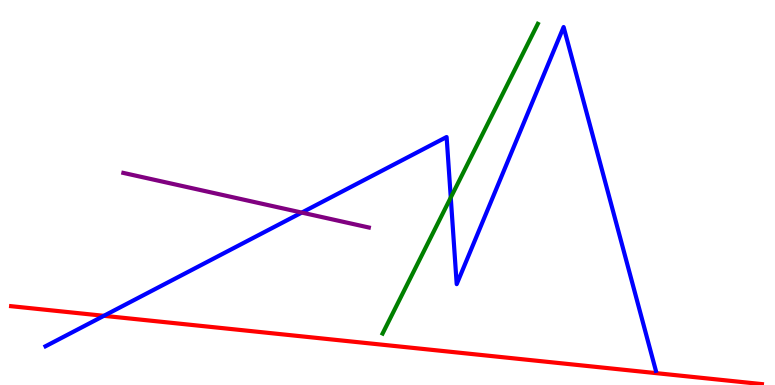[{'lines': ['blue', 'red'], 'intersections': [{'x': 1.34, 'y': 1.8}]}, {'lines': ['green', 'red'], 'intersections': []}, {'lines': ['purple', 'red'], 'intersections': []}, {'lines': ['blue', 'green'], 'intersections': [{'x': 5.82, 'y': 4.87}]}, {'lines': ['blue', 'purple'], 'intersections': [{'x': 3.89, 'y': 4.48}]}, {'lines': ['green', 'purple'], 'intersections': []}]